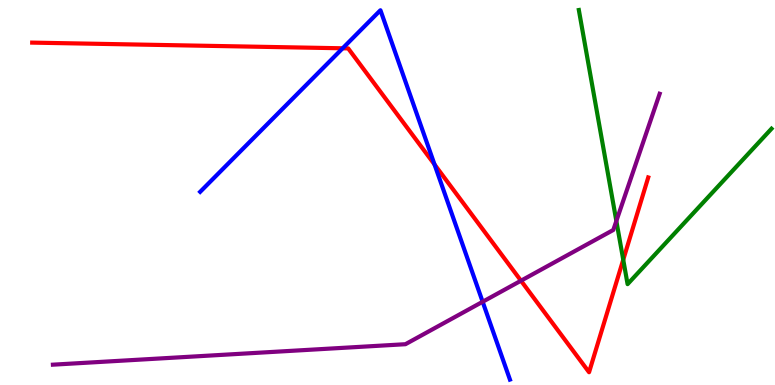[{'lines': ['blue', 'red'], 'intersections': [{'x': 4.42, 'y': 8.75}, {'x': 5.61, 'y': 5.73}]}, {'lines': ['green', 'red'], 'intersections': [{'x': 8.04, 'y': 3.25}]}, {'lines': ['purple', 'red'], 'intersections': [{'x': 6.72, 'y': 2.71}]}, {'lines': ['blue', 'green'], 'intersections': []}, {'lines': ['blue', 'purple'], 'intersections': [{'x': 6.23, 'y': 2.16}]}, {'lines': ['green', 'purple'], 'intersections': [{'x': 7.95, 'y': 4.26}]}]